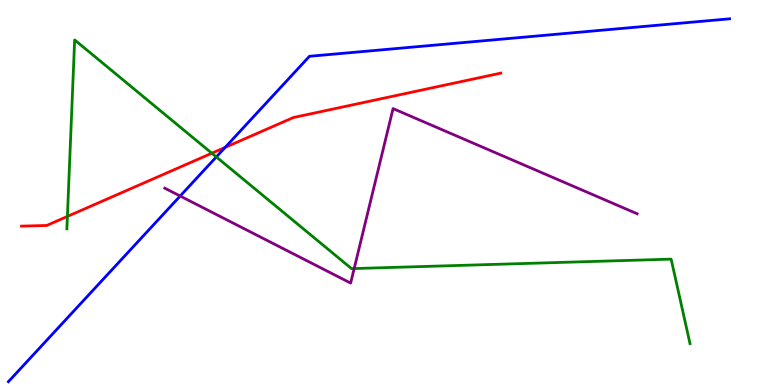[{'lines': ['blue', 'red'], 'intersections': [{'x': 2.91, 'y': 6.17}]}, {'lines': ['green', 'red'], 'intersections': [{'x': 0.87, 'y': 4.38}, {'x': 2.73, 'y': 6.02}]}, {'lines': ['purple', 'red'], 'intersections': []}, {'lines': ['blue', 'green'], 'intersections': [{'x': 2.79, 'y': 5.92}]}, {'lines': ['blue', 'purple'], 'intersections': [{'x': 2.32, 'y': 4.91}]}, {'lines': ['green', 'purple'], 'intersections': [{'x': 4.57, 'y': 3.02}]}]